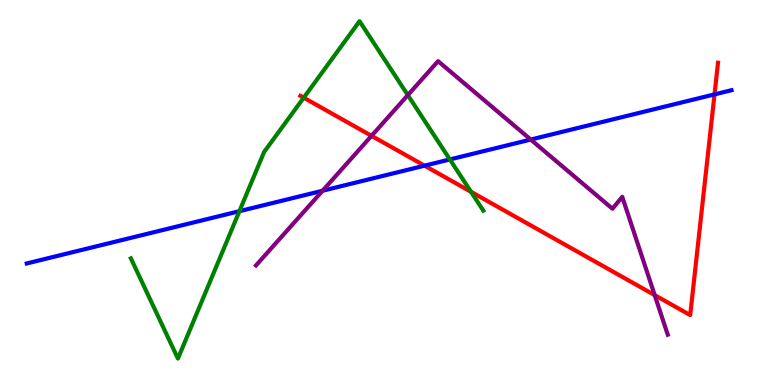[{'lines': ['blue', 'red'], 'intersections': [{'x': 5.48, 'y': 5.7}, {'x': 9.22, 'y': 7.55}]}, {'lines': ['green', 'red'], 'intersections': [{'x': 3.92, 'y': 7.46}, {'x': 6.08, 'y': 5.02}]}, {'lines': ['purple', 'red'], 'intersections': [{'x': 4.79, 'y': 6.47}, {'x': 8.45, 'y': 2.33}]}, {'lines': ['blue', 'green'], 'intersections': [{'x': 3.09, 'y': 4.51}, {'x': 5.8, 'y': 5.86}]}, {'lines': ['blue', 'purple'], 'intersections': [{'x': 4.16, 'y': 5.05}, {'x': 6.85, 'y': 6.37}]}, {'lines': ['green', 'purple'], 'intersections': [{'x': 5.26, 'y': 7.53}]}]